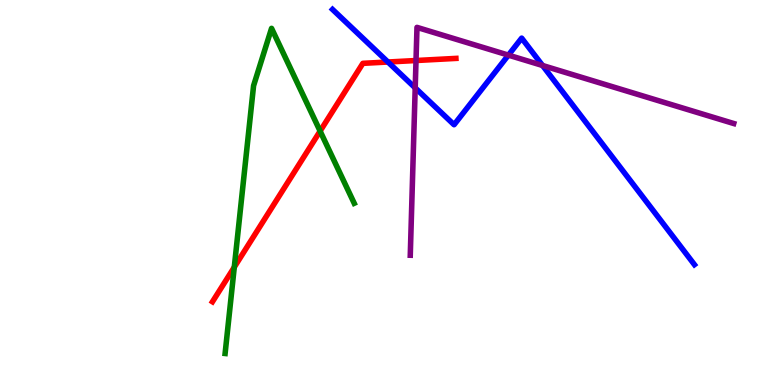[{'lines': ['blue', 'red'], 'intersections': [{'x': 5.01, 'y': 8.39}]}, {'lines': ['green', 'red'], 'intersections': [{'x': 3.02, 'y': 3.06}, {'x': 4.13, 'y': 6.59}]}, {'lines': ['purple', 'red'], 'intersections': [{'x': 5.37, 'y': 8.43}]}, {'lines': ['blue', 'green'], 'intersections': []}, {'lines': ['blue', 'purple'], 'intersections': [{'x': 5.36, 'y': 7.72}, {'x': 6.56, 'y': 8.57}, {'x': 7.0, 'y': 8.3}]}, {'lines': ['green', 'purple'], 'intersections': []}]